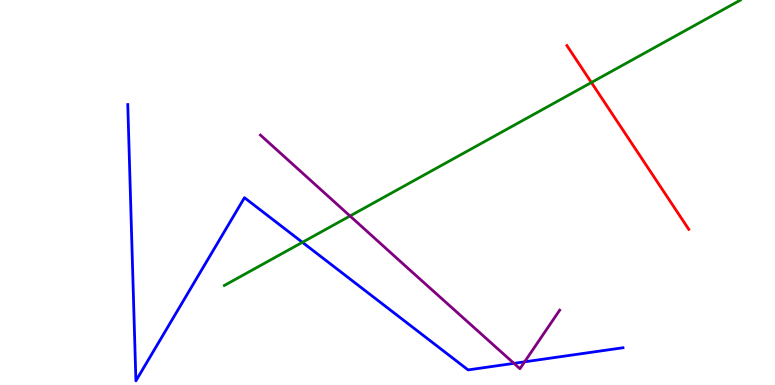[{'lines': ['blue', 'red'], 'intersections': []}, {'lines': ['green', 'red'], 'intersections': [{'x': 7.63, 'y': 7.86}]}, {'lines': ['purple', 'red'], 'intersections': []}, {'lines': ['blue', 'green'], 'intersections': [{'x': 3.9, 'y': 3.71}]}, {'lines': ['blue', 'purple'], 'intersections': [{'x': 6.63, 'y': 0.562}, {'x': 6.77, 'y': 0.602}]}, {'lines': ['green', 'purple'], 'intersections': [{'x': 4.52, 'y': 4.39}]}]